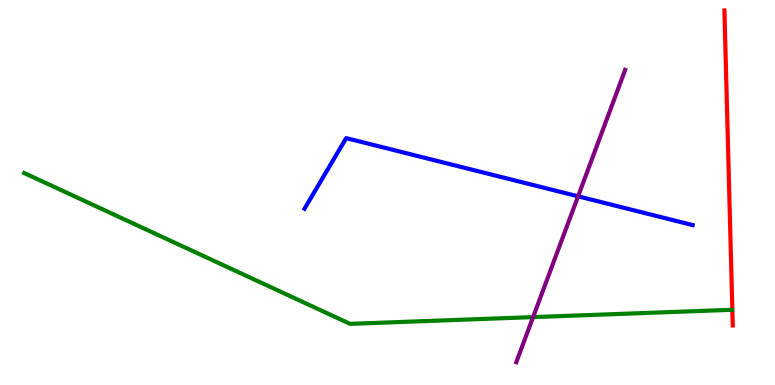[{'lines': ['blue', 'red'], 'intersections': []}, {'lines': ['green', 'red'], 'intersections': []}, {'lines': ['purple', 'red'], 'intersections': []}, {'lines': ['blue', 'green'], 'intersections': []}, {'lines': ['blue', 'purple'], 'intersections': [{'x': 7.46, 'y': 4.9}]}, {'lines': ['green', 'purple'], 'intersections': [{'x': 6.88, 'y': 1.76}]}]